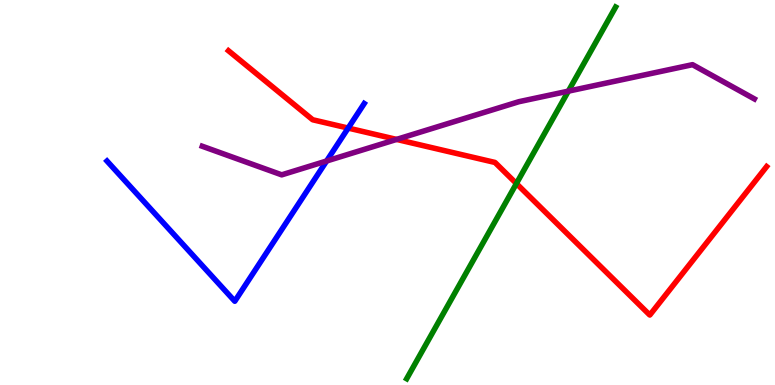[{'lines': ['blue', 'red'], 'intersections': [{'x': 4.49, 'y': 6.67}]}, {'lines': ['green', 'red'], 'intersections': [{'x': 6.66, 'y': 5.23}]}, {'lines': ['purple', 'red'], 'intersections': [{'x': 5.12, 'y': 6.38}]}, {'lines': ['blue', 'green'], 'intersections': []}, {'lines': ['blue', 'purple'], 'intersections': [{'x': 4.21, 'y': 5.82}]}, {'lines': ['green', 'purple'], 'intersections': [{'x': 7.33, 'y': 7.63}]}]